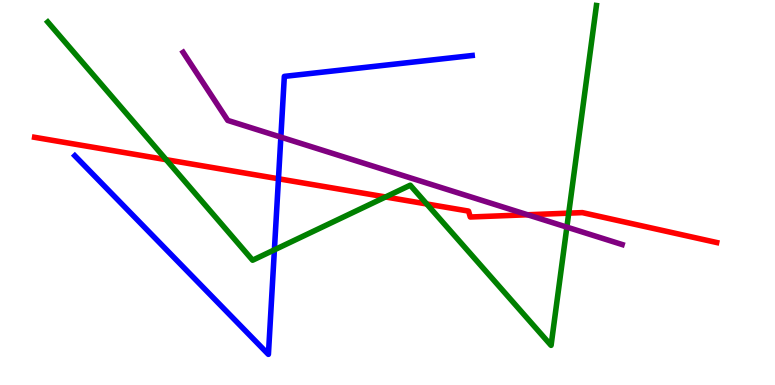[{'lines': ['blue', 'red'], 'intersections': [{'x': 3.59, 'y': 5.36}]}, {'lines': ['green', 'red'], 'intersections': [{'x': 2.14, 'y': 5.85}, {'x': 4.97, 'y': 4.88}, {'x': 5.51, 'y': 4.7}, {'x': 7.34, 'y': 4.46}]}, {'lines': ['purple', 'red'], 'intersections': [{'x': 6.81, 'y': 4.42}]}, {'lines': ['blue', 'green'], 'intersections': [{'x': 3.54, 'y': 3.51}]}, {'lines': ['blue', 'purple'], 'intersections': [{'x': 3.62, 'y': 6.44}]}, {'lines': ['green', 'purple'], 'intersections': [{'x': 7.31, 'y': 4.1}]}]